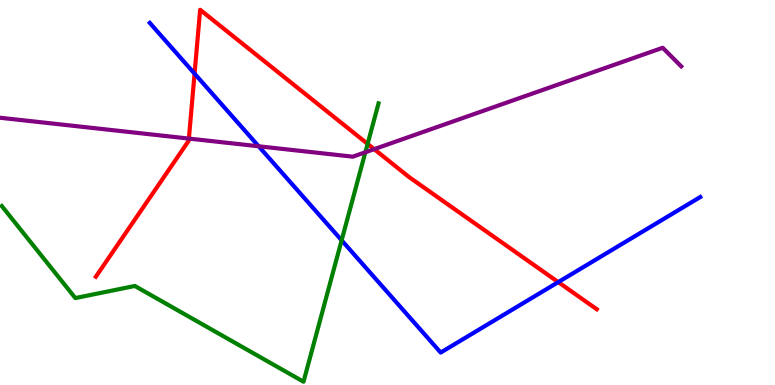[{'lines': ['blue', 'red'], 'intersections': [{'x': 2.51, 'y': 8.09}, {'x': 7.2, 'y': 2.67}]}, {'lines': ['green', 'red'], 'intersections': [{'x': 4.74, 'y': 6.26}]}, {'lines': ['purple', 'red'], 'intersections': [{'x': 2.44, 'y': 6.4}, {'x': 4.83, 'y': 6.13}]}, {'lines': ['blue', 'green'], 'intersections': [{'x': 4.41, 'y': 3.76}]}, {'lines': ['blue', 'purple'], 'intersections': [{'x': 3.34, 'y': 6.2}]}, {'lines': ['green', 'purple'], 'intersections': [{'x': 4.71, 'y': 6.05}]}]